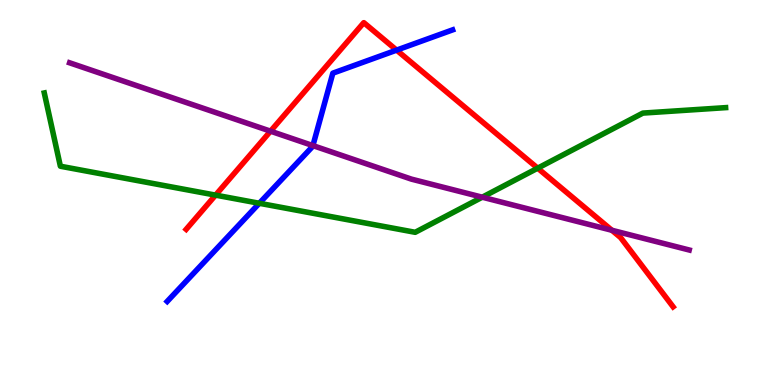[{'lines': ['blue', 'red'], 'intersections': [{'x': 5.12, 'y': 8.7}]}, {'lines': ['green', 'red'], 'intersections': [{'x': 2.78, 'y': 4.93}, {'x': 6.94, 'y': 5.63}]}, {'lines': ['purple', 'red'], 'intersections': [{'x': 3.49, 'y': 6.59}, {'x': 7.9, 'y': 4.02}]}, {'lines': ['blue', 'green'], 'intersections': [{'x': 3.35, 'y': 4.72}]}, {'lines': ['blue', 'purple'], 'intersections': [{'x': 4.04, 'y': 6.22}]}, {'lines': ['green', 'purple'], 'intersections': [{'x': 6.22, 'y': 4.88}]}]